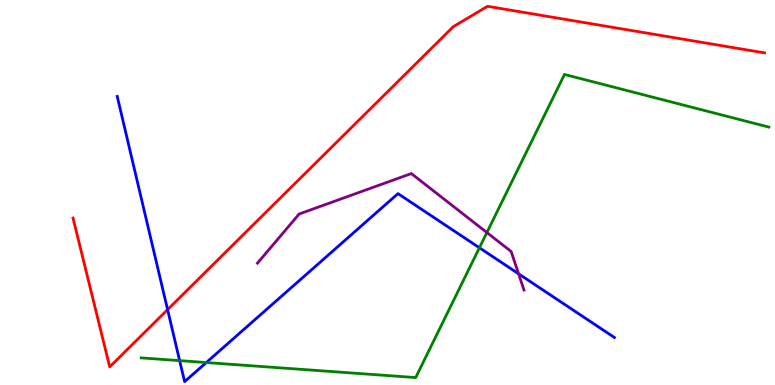[{'lines': ['blue', 'red'], 'intersections': [{'x': 2.16, 'y': 1.96}]}, {'lines': ['green', 'red'], 'intersections': []}, {'lines': ['purple', 'red'], 'intersections': []}, {'lines': ['blue', 'green'], 'intersections': [{'x': 2.32, 'y': 0.633}, {'x': 2.66, 'y': 0.583}, {'x': 6.19, 'y': 3.56}]}, {'lines': ['blue', 'purple'], 'intersections': [{'x': 6.69, 'y': 2.89}]}, {'lines': ['green', 'purple'], 'intersections': [{'x': 6.28, 'y': 3.96}]}]